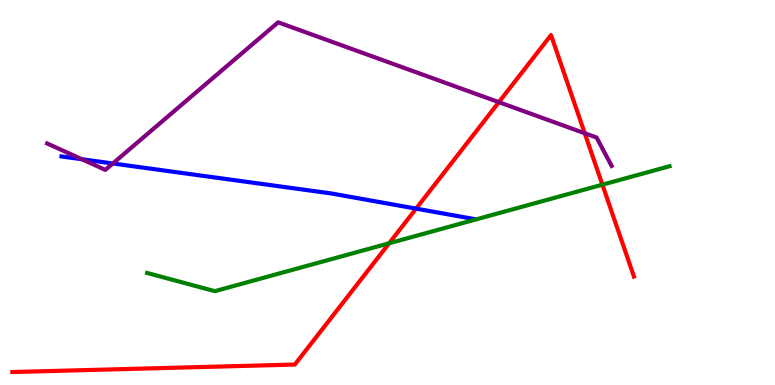[{'lines': ['blue', 'red'], 'intersections': [{'x': 5.37, 'y': 4.58}]}, {'lines': ['green', 'red'], 'intersections': [{'x': 5.02, 'y': 3.68}, {'x': 7.77, 'y': 5.2}]}, {'lines': ['purple', 'red'], 'intersections': [{'x': 6.44, 'y': 7.35}, {'x': 7.54, 'y': 6.54}]}, {'lines': ['blue', 'green'], 'intersections': []}, {'lines': ['blue', 'purple'], 'intersections': [{'x': 1.06, 'y': 5.86}, {'x': 1.46, 'y': 5.75}]}, {'lines': ['green', 'purple'], 'intersections': []}]